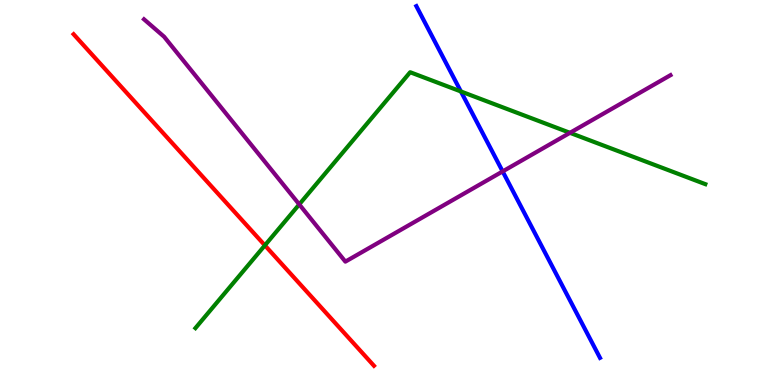[{'lines': ['blue', 'red'], 'intersections': []}, {'lines': ['green', 'red'], 'intersections': [{'x': 3.42, 'y': 3.63}]}, {'lines': ['purple', 'red'], 'intersections': []}, {'lines': ['blue', 'green'], 'intersections': [{'x': 5.95, 'y': 7.62}]}, {'lines': ['blue', 'purple'], 'intersections': [{'x': 6.49, 'y': 5.55}]}, {'lines': ['green', 'purple'], 'intersections': [{'x': 3.86, 'y': 4.69}, {'x': 7.35, 'y': 6.55}]}]